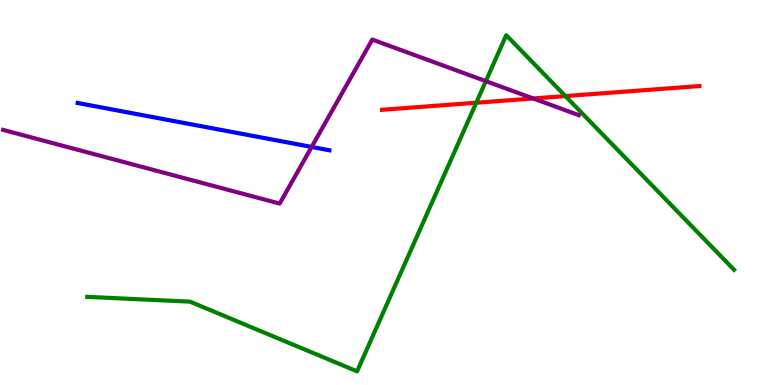[{'lines': ['blue', 'red'], 'intersections': []}, {'lines': ['green', 'red'], 'intersections': [{'x': 6.15, 'y': 7.33}, {'x': 7.3, 'y': 7.5}]}, {'lines': ['purple', 'red'], 'intersections': [{'x': 6.88, 'y': 7.44}]}, {'lines': ['blue', 'green'], 'intersections': []}, {'lines': ['blue', 'purple'], 'intersections': [{'x': 4.02, 'y': 6.18}]}, {'lines': ['green', 'purple'], 'intersections': [{'x': 6.27, 'y': 7.89}]}]